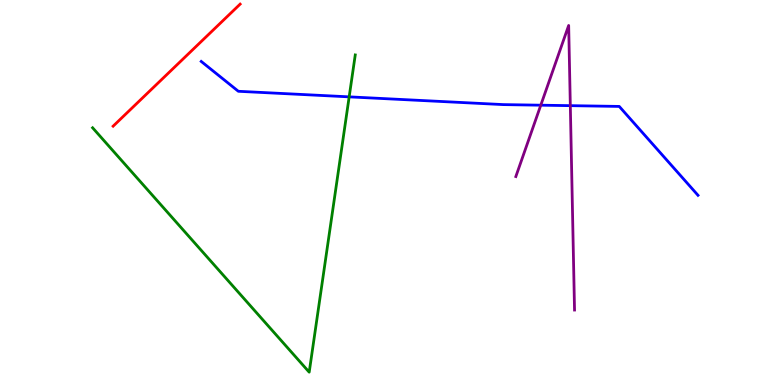[{'lines': ['blue', 'red'], 'intersections': []}, {'lines': ['green', 'red'], 'intersections': []}, {'lines': ['purple', 'red'], 'intersections': []}, {'lines': ['blue', 'green'], 'intersections': [{'x': 4.51, 'y': 7.48}]}, {'lines': ['blue', 'purple'], 'intersections': [{'x': 6.98, 'y': 7.27}, {'x': 7.36, 'y': 7.26}]}, {'lines': ['green', 'purple'], 'intersections': []}]